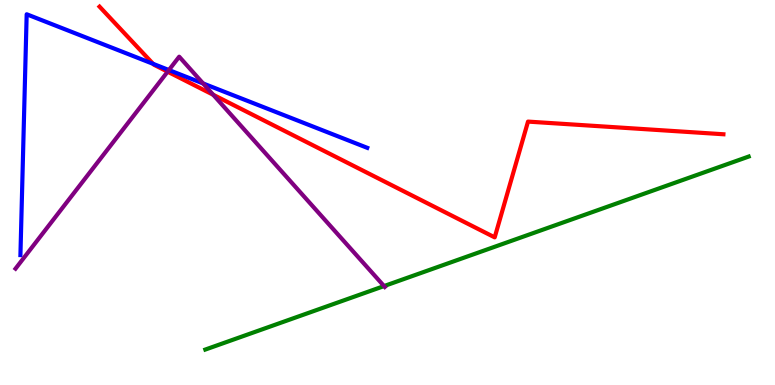[{'lines': ['blue', 'red'], 'intersections': [{'x': 1.98, 'y': 8.34}]}, {'lines': ['green', 'red'], 'intersections': []}, {'lines': ['purple', 'red'], 'intersections': [{'x': 2.16, 'y': 8.14}, {'x': 2.75, 'y': 7.54}]}, {'lines': ['blue', 'green'], 'intersections': []}, {'lines': ['blue', 'purple'], 'intersections': [{'x': 2.18, 'y': 8.18}, {'x': 2.62, 'y': 7.83}]}, {'lines': ['green', 'purple'], 'intersections': [{'x': 4.96, 'y': 2.57}]}]